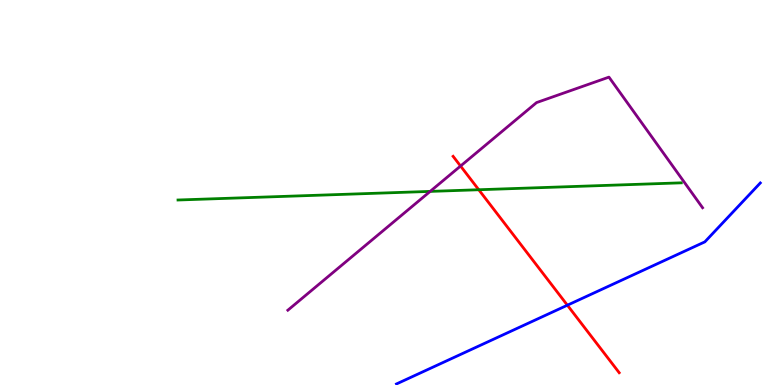[{'lines': ['blue', 'red'], 'intersections': [{'x': 7.32, 'y': 2.07}]}, {'lines': ['green', 'red'], 'intersections': [{'x': 6.18, 'y': 5.07}]}, {'lines': ['purple', 'red'], 'intersections': [{'x': 5.94, 'y': 5.69}]}, {'lines': ['blue', 'green'], 'intersections': []}, {'lines': ['blue', 'purple'], 'intersections': []}, {'lines': ['green', 'purple'], 'intersections': [{'x': 5.55, 'y': 5.03}]}]